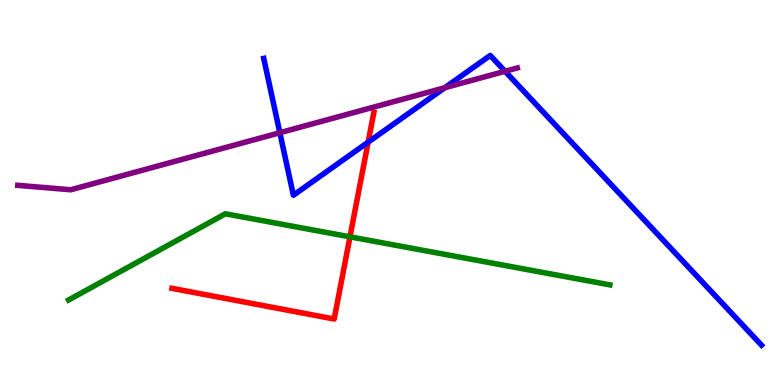[{'lines': ['blue', 'red'], 'intersections': [{'x': 4.75, 'y': 6.31}]}, {'lines': ['green', 'red'], 'intersections': [{'x': 4.52, 'y': 3.85}]}, {'lines': ['purple', 'red'], 'intersections': []}, {'lines': ['blue', 'green'], 'intersections': []}, {'lines': ['blue', 'purple'], 'intersections': [{'x': 3.61, 'y': 6.55}, {'x': 5.74, 'y': 7.72}, {'x': 6.52, 'y': 8.15}]}, {'lines': ['green', 'purple'], 'intersections': []}]